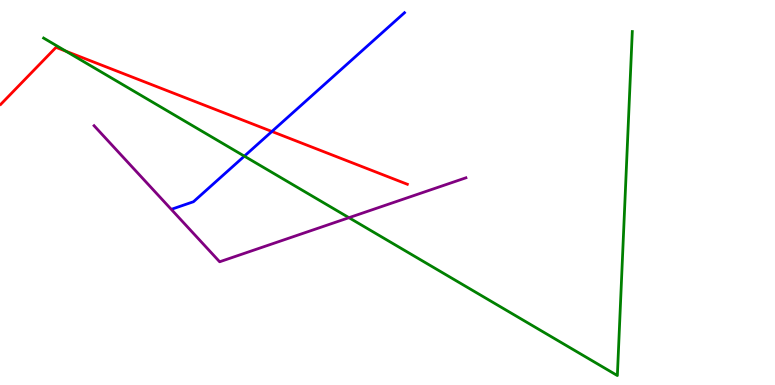[{'lines': ['blue', 'red'], 'intersections': [{'x': 3.51, 'y': 6.58}]}, {'lines': ['green', 'red'], 'intersections': [{'x': 0.852, 'y': 8.67}]}, {'lines': ['purple', 'red'], 'intersections': []}, {'lines': ['blue', 'green'], 'intersections': [{'x': 3.15, 'y': 5.94}]}, {'lines': ['blue', 'purple'], 'intersections': []}, {'lines': ['green', 'purple'], 'intersections': [{'x': 4.5, 'y': 4.35}]}]